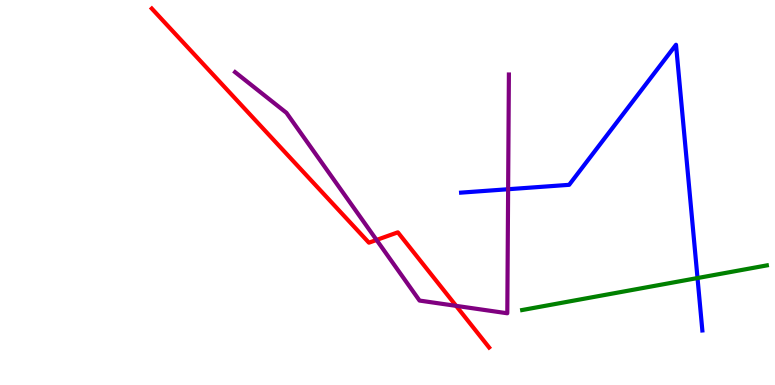[{'lines': ['blue', 'red'], 'intersections': []}, {'lines': ['green', 'red'], 'intersections': []}, {'lines': ['purple', 'red'], 'intersections': [{'x': 4.86, 'y': 3.77}, {'x': 5.89, 'y': 2.06}]}, {'lines': ['blue', 'green'], 'intersections': [{'x': 9.0, 'y': 2.78}]}, {'lines': ['blue', 'purple'], 'intersections': [{'x': 6.56, 'y': 5.08}]}, {'lines': ['green', 'purple'], 'intersections': []}]